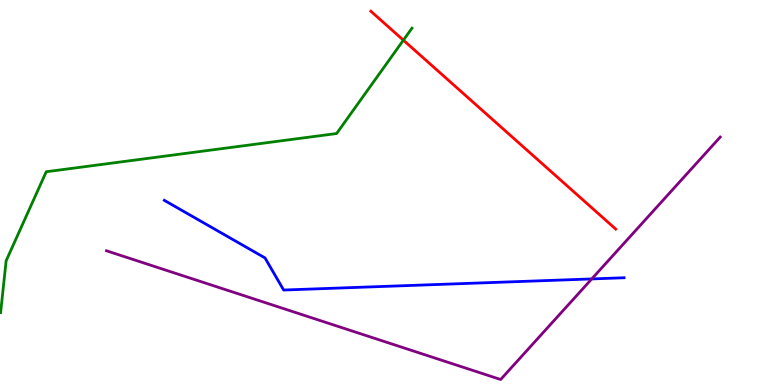[{'lines': ['blue', 'red'], 'intersections': []}, {'lines': ['green', 'red'], 'intersections': [{'x': 5.2, 'y': 8.96}]}, {'lines': ['purple', 'red'], 'intersections': []}, {'lines': ['blue', 'green'], 'intersections': []}, {'lines': ['blue', 'purple'], 'intersections': [{'x': 7.64, 'y': 2.76}]}, {'lines': ['green', 'purple'], 'intersections': []}]